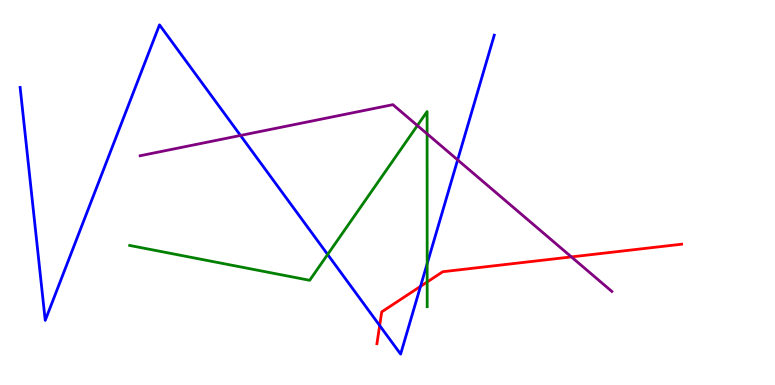[{'lines': ['blue', 'red'], 'intersections': [{'x': 4.9, 'y': 1.55}, {'x': 5.43, 'y': 2.56}]}, {'lines': ['green', 'red'], 'intersections': [{'x': 5.51, 'y': 2.68}]}, {'lines': ['purple', 'red'], 'intersections': [{'x': 7.37, 'y': 3.33}]}, {'lines': ['blue', 'green'], 'intersections': [{'x': 4.23, 'y': 3.39}, {'x': 5.51, 'y': 3.15}]}, {'lines': ['blue', 'purple'], 'intersections': [{'x': 3.1, 'y': 6.48}, {'x': 5.91, 'y': 5.85}]}, {'lines': ['green', 'purple'], 'intersections': [{'x': 5.39, 'y': 6.74}, {'x': 5.51, 'y': 6.52}]}]